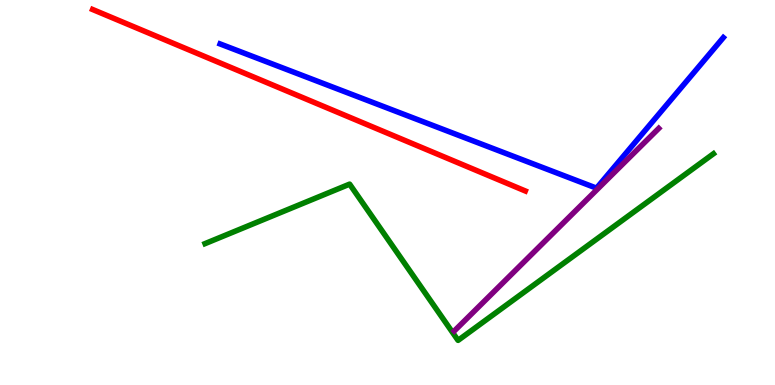[{'lines': ['blue', 'red'], 'intersections': []}, {'lines': ['green', 'red'], 'intersections': []}, {'lines': ['purple', 'red'], 'intersections': []}, {'lines': ['blue', 'green'], 'intersections': []}, {'lines': ['blue', 'purple'], 'intersections': []}, {'lines': ['green', 'purple'], 'intersections': []}]